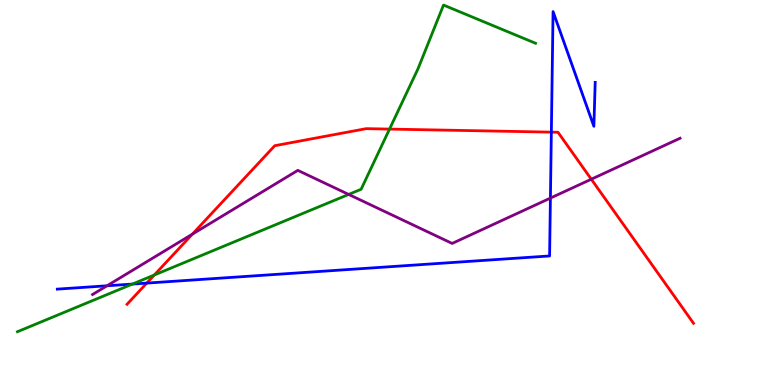[{'lines': ['blue', 'red'], 'intersections': [{'x': 1.89, 'y': 2.65}, {'x': 7.11, 'y': 6.57}]}, {'lines': ['green', 'red'], 'intersections': [{'x': 1.99, 'y': 2.86}, {'x': 5.03, 'y': 6.65}]}, {'lines': ['purple', 'red'], 'intersections': [{'x': 2.48, 'y': 3.92}, {'x': 7.63, 'y': 5.34}]}, {'lines': ['blue', 'green'], 'intersections': [{'x': 1.71, 'y': 2.62}]}, {'lines': ['blue', 'purple'], 'intersections': [{'x': 1.38, 'y': 2.58}, {'x': 7.1, 'y': 4.85}]}, {'lines': ['green', 'purple'], 'intersections': [{'x': 4.5, 'y': 4.95}]}]